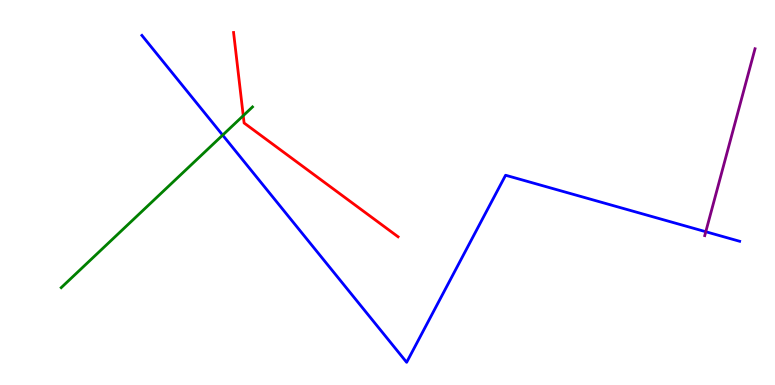[{'lines': ['blue', 'red'], 'intersections': []}, {'lines': ['green', 'red'], 'intersections': [{'x': 3.14, 'y': 7.0}]}, {'lines': ['purple', 'red'], 'intersections': []}, {'lines': ['blue', 'green'], 'intersections': [{'x': 2.87, 'y': 6.49}]}, {'lines': ['blue', 'purple'], 'intersections': [{'x': 9.11, 'y': 3.98}]}, {'lines': ['green', 'purple'], 'intersections': []}]